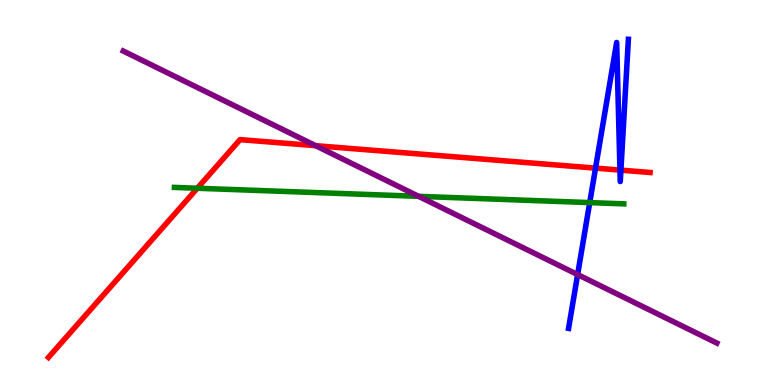[{'lines': ['blue', 'red'], 'intersections': [{'x': 7.68, 'y': 5.63}, {'x': 8.0, 'y': 5.58}, {'x': 8.01, 'y': 5.58}]}, {'lines': ['green', 'red'], 'intersections': [{'x': 2.55, 'y': 5.11}]}, {'lines': ['purple', 'red'], 'intersections': [{'x': 4.07, 'y': 6.22}]}, {'lines': ['blue', 'green'], 'intersections': [{'x': 7.61, 'y': 4.74}]}, {'lines': ['blue', 'purple'], 'intersections': [{'x': 7.45, 'y': 2.87}]}, {'lines': ['green', 'purple'], 'intersections': [{'x': 5.4, 'y': 4.9}]}]